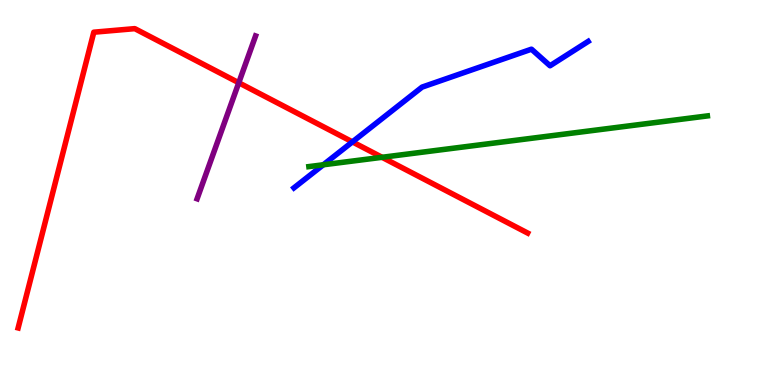[{'lines': ['blue', 'red'], 'intersections': [{'x': 4.55, 'y': 6.31}]}, {'lines': ['green', 'red'], 'intersections': [{'x': 4.93, 'y': 5.91}]}, {'lines': ['purple', 'red'], 'intersections': [{'x': 3.08, 'y': 7.85}]}, {'lines': ['blue', 'green'], 'intersections': [{'x': 4.17, 'y': 5.72}]}, {'lines': ['blue', 'purple'], 'intersections': []}, {'lines': ['green', 'purple'], 'intersections': []}]